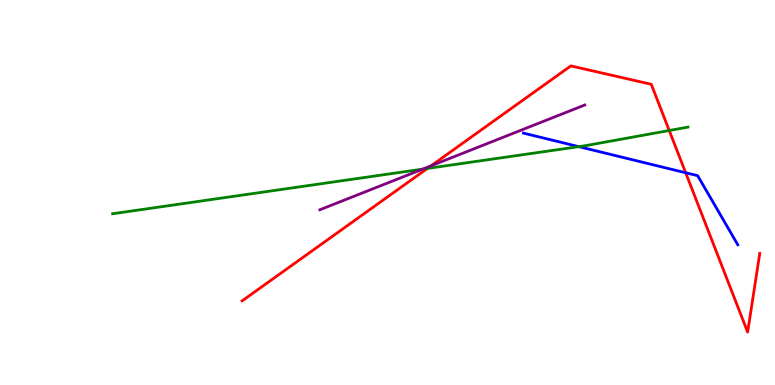[{'lines': ['blue', 'red'], 'intersections': [{'x': 8.85, 'y': 5.51}]}, {'lines': ['green', 'red'], 'intersections': [{'x': 5.51, 'y': 5.62}, {'x': 8.64, 'y': 6.61}]}, {'lines': ['purple', 'red'], 'intersections': [{'x': 5.56, 'y': 5.69}]}, {'lines': ['blue', 'green'], 'intersections': [{'x': 7.47, 'y': 6.19}]}, {'lines': ['blue', 'purple'], 'intersections': []}, {'lines': ['green', 'purple'], 'intersections': [{'x': 5.45, 'y': 5.61}]}]